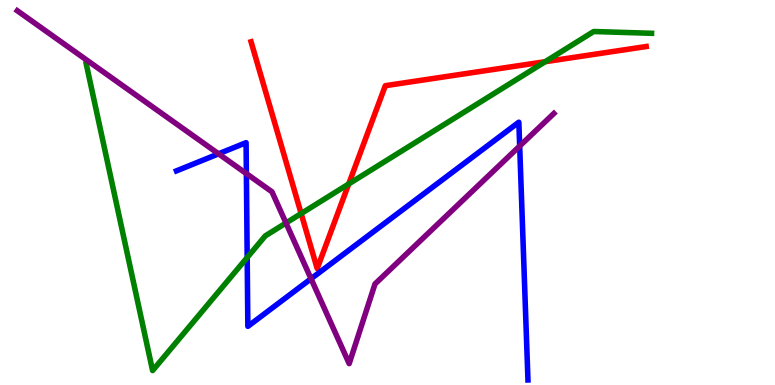[{'lines': ['blue', 'red'], 'intersections': []}, {'lines': ['green', 'red'], 'intersections': [{'x': 3.89, 'y': 4.45}, {'x': 4.5, 'y': 5.22}, {'x': 7.04, 'y': 8.4}]}, {'lines': ['purple', 'red'], 'intersections': []}, {'lines': ['blue', 'green'], 'intersections': [{'x': 3.19, 'y': 3.31}]}, {'lines': ['blue', 'purple'], 'intersections': [{'x': 2.82, 'y': 6.0}, {'x': 3.18, 'y': 5.49}, {'x': 4.01, 'y': 2.76}, {'x': 6.71, 'y': 6.21}]}, {'lines': ['green', 'purple'], 'intersections': [{'x': 3.69, 'y': 4.21}]}]